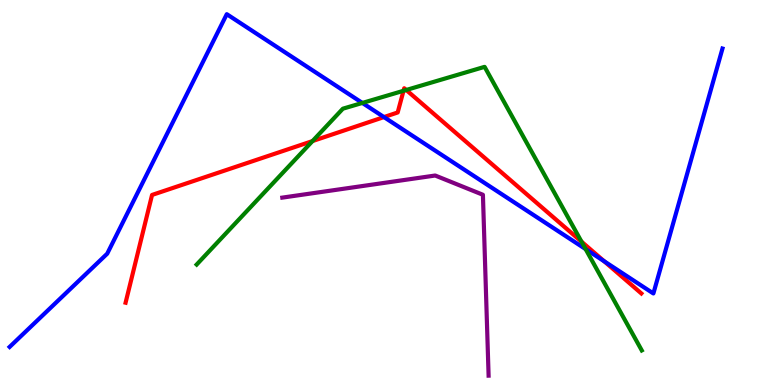[{'lines': ['blue', 'red'], 'intersections': [{'x': 4.95, 'y': 6.96}, {'x': 7.79, 'y': 3.22}]}, {'lines': ['green', 'red'], 'intersections': [{'x': 4.03, 'y': 6.34}, {'x': 5.21, 'y': 7.64}, {'x': 5.24, 'y': 7.66}, {'x': 7.5, 'y': 3.72}]}, {'lines': ['purple', 'red'], 'intersections': []}, {'lines': ['blue', 'green'], 'intersections': [{'x': 4.68, 'y': 7.33}, {'x': 7.56, 'y': 3.53}]}, {'lines': ['blue', 'purple'], 'intersections': []}, {'lines': ['green', 'purple'], 'intersections': []}]